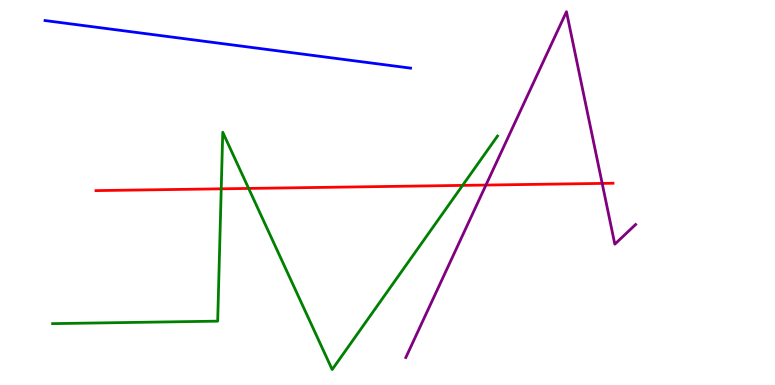[{'lines': ['blue', 'red'], 'intersections': []}, {'lines': ['green', 'red'], 'intersections': [{'x': 2.85, 'y': 5.1}, {'x': 3.21, 'y': 5.11}, {'x': 5.97, 'y': 5.18}]}, {'lines': ['purple', 'red'], 'intersections': [{'x': 6.27, 'y': 5.19}, {'x': 7.77, 'y': 5.24}]}, {'lines': ['blue', 'green'], 'intersections': []}, {'lines': ['blue', 'purple'], 'intersections': []}, {'lines': ['green', 'purple'], 'intersections': []}]